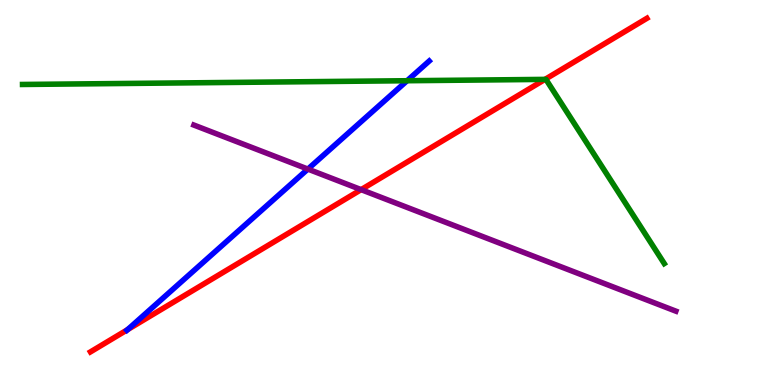[{'lines': ['blue', 'red'], 'intersections': [{'x': 1.65, 'y': 1.44}]}, {'lines': ['green', 'red'], 'intersections': [{'x': 7.03, 'y': 7.94}]}, {'lines': ['purple', 'red'], 'intersections': [{'x': 4.66, 'y': 5.07}]}, {'lines': ['blue', 'green'], 'intersections': [{'x': 5.25, 'y': 7.9}]}, {'lines': ['blue', 'purple'], 'intersections': [{'x': 3.97, 'y': 5.61}]}, {'lines': ['green', 'purple'], 'intersections': []}]